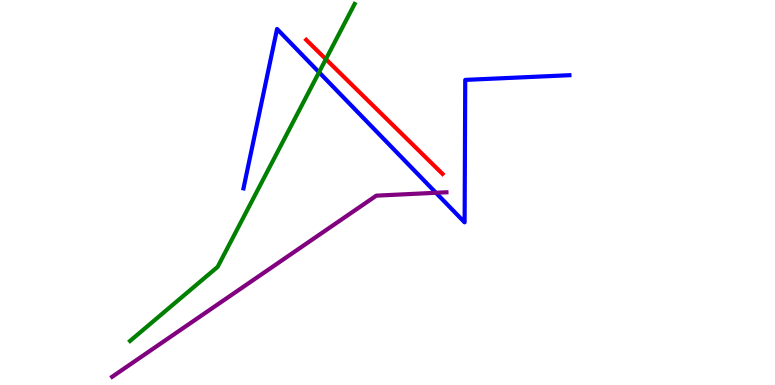[{'lines': ['blue', 'red'], 'intersections': []}, {'lines': ['green', 'red'], 'intersections': [{'x': 4.2, 'y': 8.46}]}, {'lines': ['purple', 'red'], 'intersections': []}, {'lines': ['blue', 'green'], 'intersections': [{'x': 4.12, 'y': 8.12}]}, {'lines': ['blue', 'purple'], 'intersections': [{'x': 5.62, 'y': 4.99}]}, {'lines': ['green', 'purple'], 'intersections': []}]